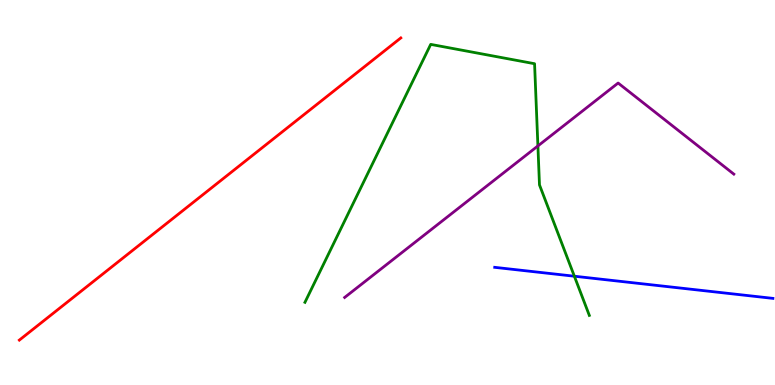[{'lines': ['blue', 'red'], 'intersections': []}, {'lines': ['green', 'red'], 'intersections': []}, {'lines': ['purple', 'red'], 'intersections': []}, {'lines': ['blue', 'green'], 'intersections': [{'x': 7.41, 'y': 2.83}]}, {'lines': ['blue', 'purple'], 'intersections': []}, {'lines': ['green', 'purple'], 'intersections': [{'x': 6.94, 'y': 6.21}]}]